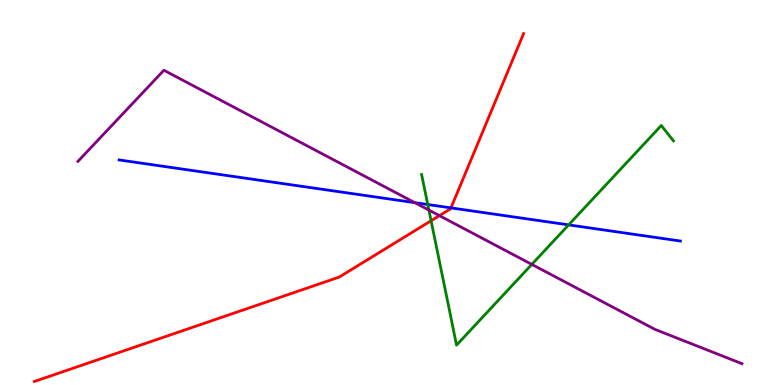[{'lines': ['blue', 'red'], 'intersections': [{'x': 5.82, 'y': 4.6}]}, {'lines': ['green', 'red'], 'intersections': [{'x': 5.56, 'y': 4.27}]}, {'lines': ['purple', 'red'], 'intersections': [{'x': 5.67, 'y': 4.4}]}, {'lines': ['blue', 'green'], 'intersections': [{'x': 5.52, 'y': 4.69}, {'x': 7.34, 'y': 4.16}]}, {'lines': ['blue', 'purple'], 'intersections': [{'x': 5.35, 'y': 4.74}]}, {'lines': ['green', 'purple'], 'intersections': [{'x': 5.53, 'y': 4.54}, {'x': 6.86, 'y': 3.13}]}]